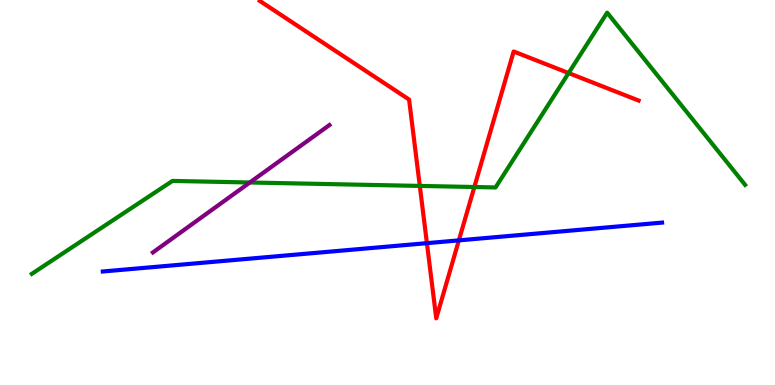[{'lines': ['blue', 'red'], 'intersections': [{'x': 5.51, 'y': 3.68}, {'x': 5.92, 'y': 3.76}]}, {'lines': ['green', 'red'], 'intersections': [{'x': 5.42, 'y': 5.17}, {'x': 6.12, 'y': 5.14}, {'x': 7.34, 'y': 8.1}]}, {'lines': ['purple', 'red'], 'intersections': []}, {'lines': ['blue', 'green'], 'intersections': []}, {'lines': ['blue', 'purple'], 'intersections': []}, {'lines': ['green', 'purple'], 'intersections': [{'x': 3.22, 'y': 5.26}]}]